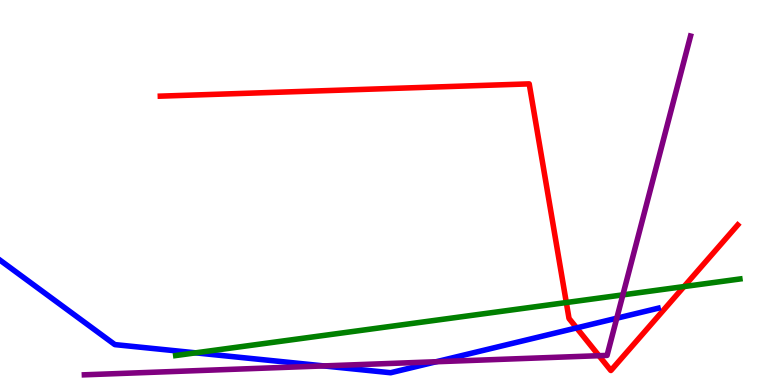[{'lines': ['blue', 'red'], 'intersections': [{'x': 7.44, 'y': 1.48}]}, {'lines': ['green', 'red'], 'intersections': [{'x': 7.31, 'y': 2.14}, {'x': 8.83, 'y': 2.56}]}, {'lines': ['purple', 'red'], 'intersections': [{'x': 7.73, 'y': 0.761}]}, {'lines': ['blue', 'green'], 'intersections': [{'x': 2.52, 'y': 0.835}]}, {'lines': ['blue', 'purple'], 'intersections': [{'x': 4.18, 'y': 0.496}, {'x': 5.63, 'y': 0.604}, {'x': 7.96, 'y': 1.73}]}, {'lines': ['green', 'purple'], 'intersections': [{'x': 8.04, 'y': 2.34}]}]